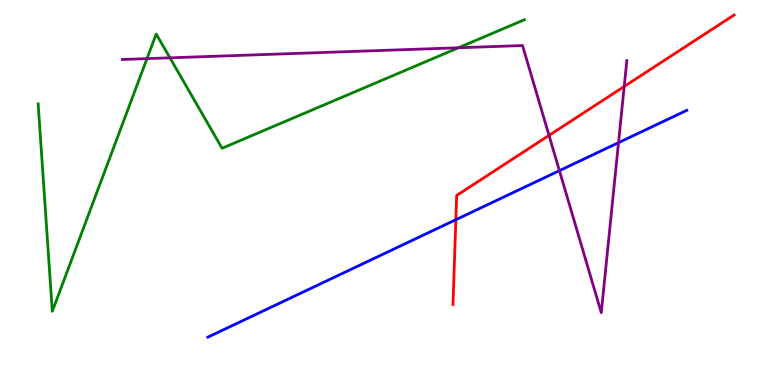[{'lines': ['blue', 'red'], 'intersections': [{'x': 5.88, 'y': 4.29}]}, {'lines': ['green', 'red'], 'intersections': []}, {'lines': ['purple', 'red'], 'intersections': [{'x': 7.08, 'y': 6.48}, {'x': 8.05, 'y': 7.75}]}, {'lines': ['blue', 'green'], 'intersections': []}, {'lines': ['blue', 'purple'], 'intersections': [{'x': 7.22, 'y': 5.57}, {'x': 7.98, 'y': 6.29}]}, {'lines': ['green', 'purple'], 'intersections': [{'x': 1.9, 'y': 8.48}, {'x': 2.19, 'y': 8.5}, {'x': 5.92, 'y': 8.76}]}]